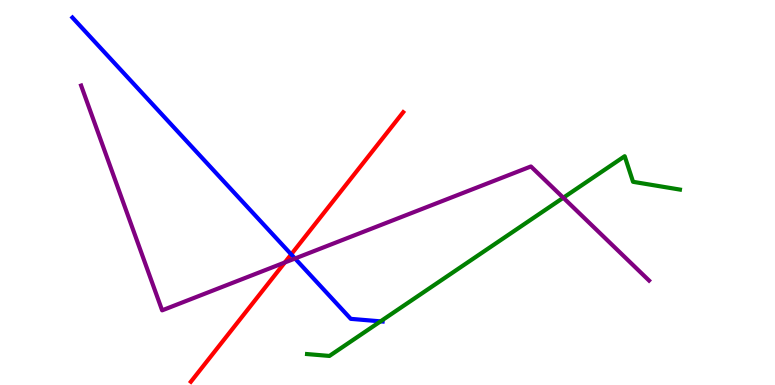[{'lines': ['blue', 'red'], 'intersections': [{'x': 3.76, 'y': 3.39}]}, {'lines': ['green', 'red'], 'intersections': []}, {'lines': ['purple', 'red'], 'intersections': [{'x': 3.68, 'y': 3.18}]}, {'lines': ['blue', 'green'], 'intersections': [{'x': 4.91, 'y': 1.65}]}, {'lines': ['blue', 'purple'], 'intersections': [{'x': 3.81, 'y': 3.29}]}, {'lines': ['green', 'purple'], 'intersections': [{'x': 7.27, 'y': 4.86}]}]